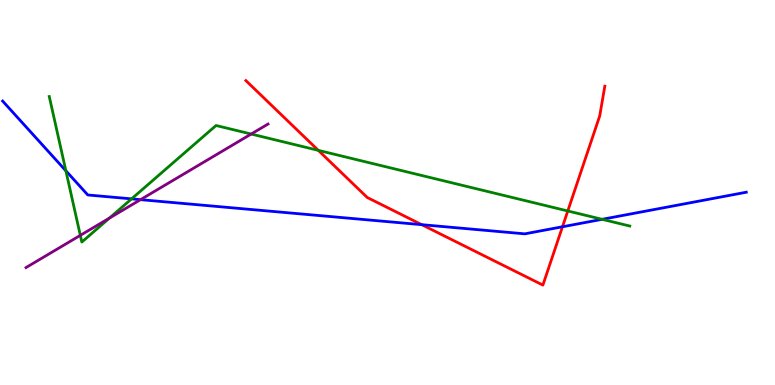[{'lines': ['blue', 'red'], 'intersections': [{'x': 5.44, 'y': 4.16}, {'x': 7.26, 'y': 4.11}]}, {'lines': ['green', 'red'], 'intersections': [{'x': 4.11, 'y': 6.09}, {'x': 7.33, 'y': 4.52}]}, {'lines': ['purple', 'red'], 'intersections': []}, {'lines': ['blue', 'green'], 'intersections': [{'x': 0.85, 'y': 5.56}, {'x': 1.7, 'y': 4.83}, {'x': 7.77, 'y': 4.3}]}, {'lines': ['blue', 'purple'], 'intersections': [{'x': 1.81, 'y': 4.81}]}, {'lines': ['green', 'purple'], 'intersections': [{'x': 1.04, 'y': 3.89}, {'x': 1.41, 'y': 4.34}, {'x': 3.24, 'y': 6.52}]}]